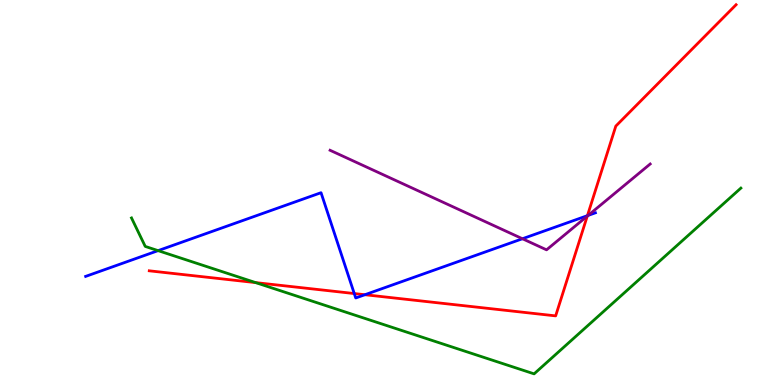[{'lines': ['blue', 'red'], 'intersections': [{'x': 4.57, 'y': 2.38}, {'x': 4.71, 'y': 2.34}, {'x': 7.58, 'y': 4.4}]}, {'lines': ['green', 'red'], 'intersections': [{'x': 3.3, 'y': 2.66}]}, {'lines': ['purple', 'red'], 'intersections': [{'x': 7.58, 'y': 4.39}]}, {'lines': ['blue', 'green'], 'intersections': [{'x': 2.04, 'y': 3.49}]}, {'lines': ['blue', 'purple'], 'intersections': [{'x': 6.74, 'y': 3.8}, {'x': 7.59, 'y': 4.4}]}, {'lines': ['green', 'purple'], 'intersections': []}]